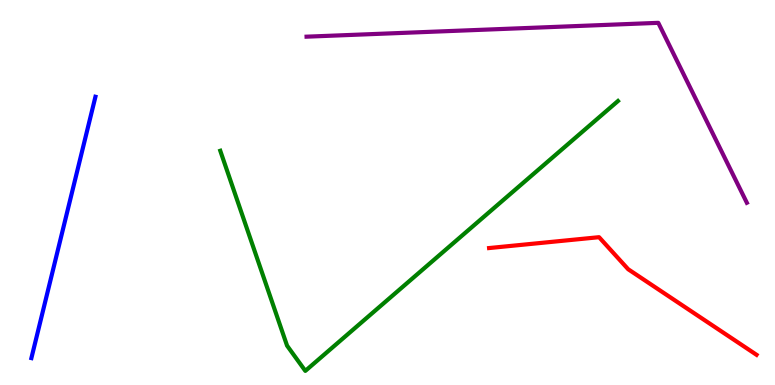[{'lines': ['blue', 'red'], 'intersections': []}, {'lines': ['green', 'red'], 'intersections': []}, {'lines': ['purple', 'red'], 'intersections': []}, {'lines': ['blue', 'green'], 'intersections': []}, {'lines': ['blue', 'purple'], 'intersections': []}, {'lines': ['green', 'purple'], 'intersections': []}]